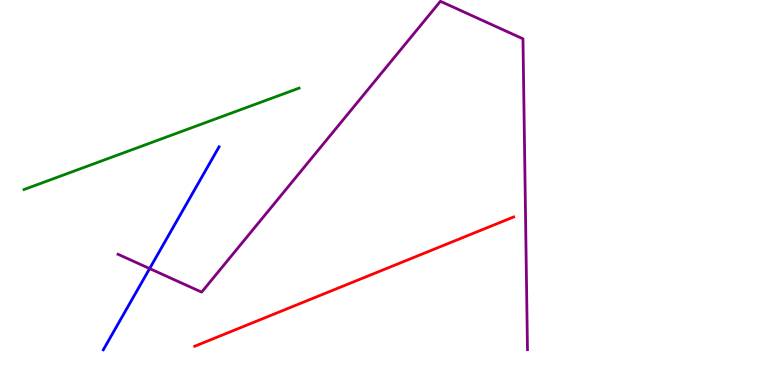[{'lines': ['blue', 'red'], 'intersections': []}, {'lines': ['green', 'red'], 'intersections': []}, {'lines': ['purple', 'red'], 'intersections': []}, {'lines': ['blue', 'green'], 'intersections': []}, {'lines': ['blue', 'purple'], 'intersections': [{'x': 1.93, 'y': 3.02}]}, {'lines': ['green', 'purple'], 'intersections': []}]